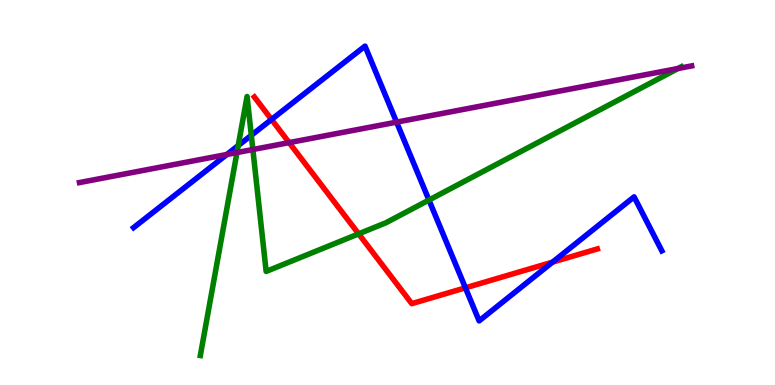[{'lines': ['blue', 'red'], 'intersections': [{'x': 3.5, 'y': 6.9}, {'x': 6.01, 'y': 2.52}, {'x': 7.13, 'y': 3.19}]}, {'lines': ['green', 'red'], 'intersections': [{'x': 4.63, 'y': 3.93}]}, {'lines': ['purple', 'red'], 'intersections': [{'x': 3.73, 'y': 6.3}]}, {'lines': ['blue', 'green'], 'intersections': [{'x': 3.07, 'y': 6.22}, {'x': 3.24, 'y': 6.49}, {'x': 5.53, 'y': 4.8}]}, {'lines': ['blue', 'purple'], 'intersections': [{'x': 2.93, 'y': 5.99}, {'x': 5.12, 'y': 6.83}]}, {'lines': ['green', 'purple'], 'intersections': [{'x': 3.06, 'y': 6.04}, {'x': 3.26, 'y': 6.12}, {'x': 8.75, 'y': 8.22}]}]